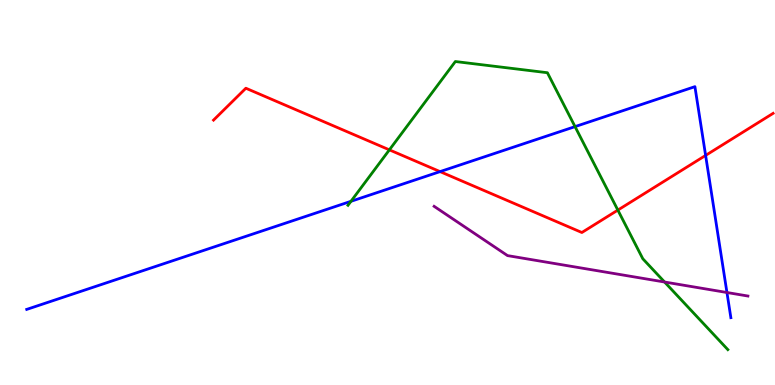[{'lines': ['blue', 'red'], 'intersections': [{'x': 5.68, 'y': 5.54}, {'x': 9.1, 'y': 5.96}]}, {'lines': ['green', 'red'], 'intersections': [{'x': 5.02, 'y': 6.11}, {'x': 7.97, 'y': 4.54}]}, {'lines': ['purple', 'red'], 'intersections': []}, {'lines': ['blue', 'green'], 'intersections': [{'x': 4.53, 'y': 4.77}, {'x': 7.42, 'y': 6.71}]}, {'lines': ['blue', 'purple'], 'intersections': [{'x': 9.38, 'y': 2.4}]}, {'lines': ['green', 'purple'], 'intersections': [{'x': 8.58, 'y': 2.67}]}]